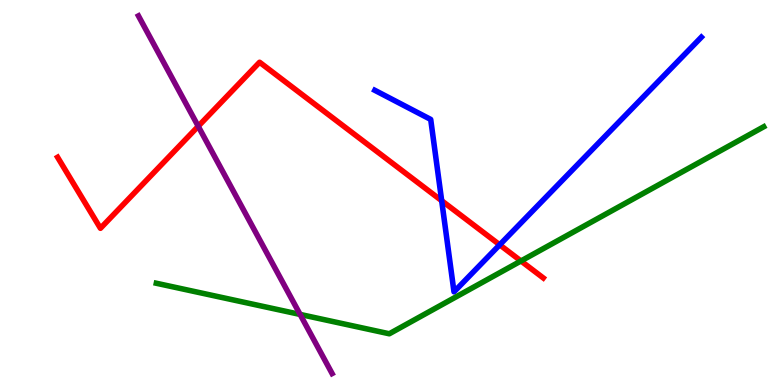[{'lines': ['blue', 'red'], 'intersections': [{'x': 5.7, 'y': 4.79}, {'x': 6.45, 'y': 3.64}]}, {'lines': ['green', 'red'], 'intersections': [{'x': 6.72, 'y': 3.22}]}, {'lines': ['purple', 'red'], 'intersections': [{'x': 2.56, 'y': 6.72}]}, {'lines': ['blue', 'green'], 'intersections': []}, {'lines': ['blue', 'purple'], 'intersections': []}, {'lines': ['green', 'purple'], 'intersections': [{'x': 3.87, 'y': 1.83}]}]